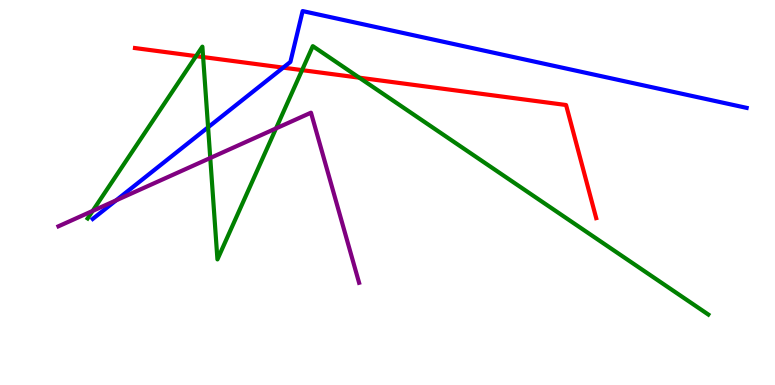[{'lines': ['blue', 'red'], 'intersections': [{'x': 3.65, 'y': 8.24}]}, {'lines': ['green', 'red'], 'intersections': [{'x': 2.53, 'y': 8.54}, {'x': 2.62, 'y': 8.52}, {'x': 3.9, 'y': 8.18}, {'x': 4.64, 'y': 7.98}]}, {'lines': ['purple', 'red'], 'intersections': []}, {'lines': ['blue', 'green'], 'intersections': [{'x': 2.69, 'y': 6.69}]}, {'lines': ['blue', 'purple'], 'intersections': [{'x': 1.5, 'y': 4.8}]}, {'lines': ['green', 'purple'], 'intersections': [{'x': 1.2, 'y': 4.52}, {'x': 2.71, 'y': 5.9}, {'x': 3.56, 'y': 6.66}]}]